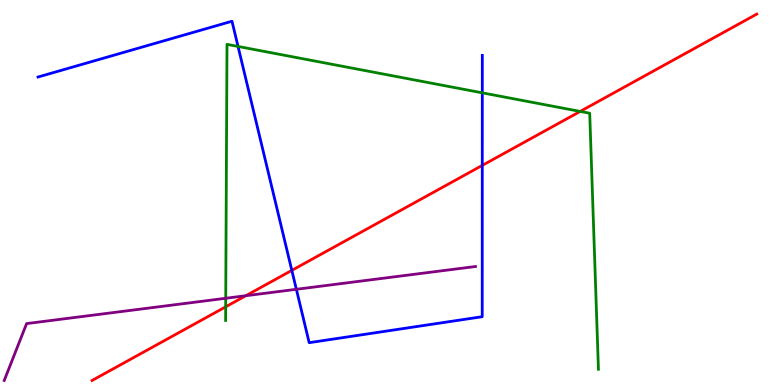[{'lines': ['blue', 'red'], 'intersections': [{'x': 3.77, 'y': 2.98}, {'x': 6.22, 'y': 5.7}]}, {'lines': ['green', 'red'], 'intersections': [{'x': 2.91, 'y': 2.03}, {'x': 7.49, 'y': 7.11}]}, {'lines': ['purple', 'red'], 'intersections': [{'x': 3.17, 'y': 2.32}]}, {'lines': ['blue', 'green'], 'intersections': [{'x': 3.07, 'y': 8.79}, {'x': 6.22, 'y': 7.59}]}, {'lines': ['blue', 'purple'], 'intersections': [{'x': 3.82, 'y': 2.49}]}, {'lines': ['green', 'purple'], 'intersections': [{'x': 2.91, 'y': 2.25}]}]